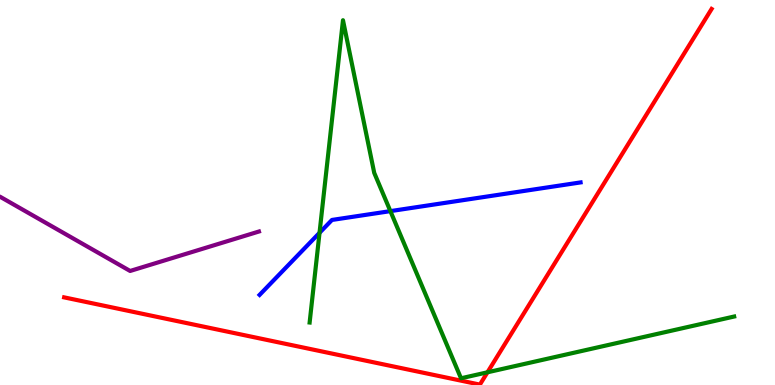[{'lines': ['blue', 'red'], 'intersections': []}, {'lines': ['green', 'red'], 'intersections': [{'x': 6.29, 'y': 0.33}]}, {'lines': ['purple', 'red'], 'intersections': []}, {'lines': ['blue', 'green'], 'intersections': [{'x': 4.12, 'y': 3.95}, {'x': 5.04, 'y': 4.52}]}, {'lines': ['blue', 'purple'], 'intersections': []}, {'lines': ['green', 'purple'], 'intersections': []}]